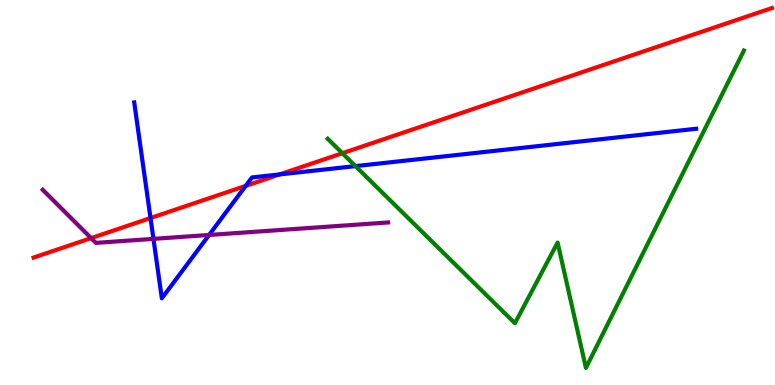[{'lines': ['blue', 'red'], 'intersections': [{'x': 1.94, 'y': 4.34}, {'x': 3.17, 'y': 5.17}, {'x': 3.61, 'y': 5.47}]}, {'lines': ['green', 'red'], 'intersections': [{'x': 4.42, 'y': 6.02}]}, {'lines': ['purple', 'red'], 'intersections': [{'x': 1.18, 'y': 3.82}]}, {'lines': ['blue', 'green'], 'intersections': [{'x': 4.59, 'y': 5.69}]}, {'lines': ['blue', 'purple'], 'intersections': [{'x': 1.98, 'y': 3.8}, {'x': 2.7, 'y': 3.9}]}, {'lines': ['green', 'purple'], 'intersections': []}]